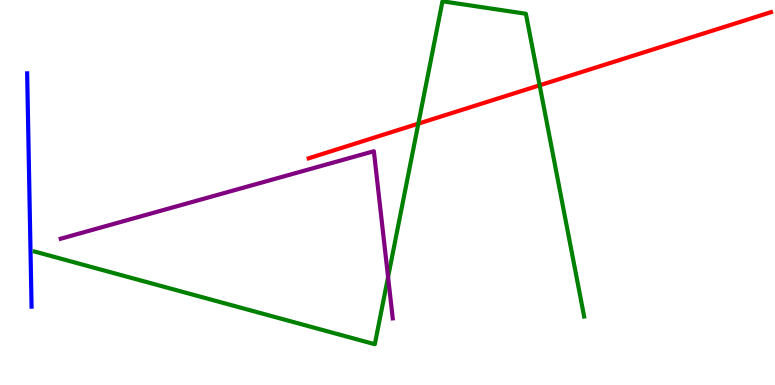[{'lines': ['blue', 'red'], 'intersections': []}, {'lines': ['green', 'red'], 'intersections': [{'x': 5.4, 'y': 6.79}, {'x': 6.96, 'y': 7.78}]}, {'lines': ['purple', 'red'], 'intersections': []}, {'lines': ['blue', 'green'], 'intersections': []}, {'lines': ['blue', 'purple'], 'intersections': []}, {'lines': ['green', 'purple'], 'intersections': [{'x': 5.01, 'y': 2.8}]}]